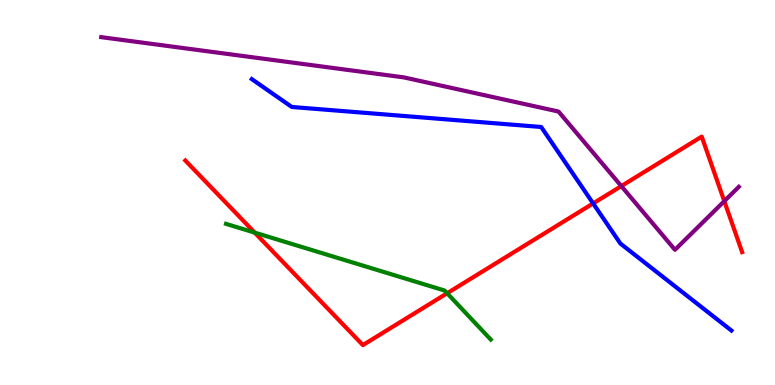[{'lines': ['blue', 'red'], 'intersections': [{'x': 7.65, 'y': 4.72}]}, {'lines': ['green', 'red'], 'intersections': [{'x': 3.29, 'y': 3.96}, {'x': 5.77, 'y': 2.38}]}, {'lines': ['purple', 'red'], 'intersections': [{'x': 8.02, 'y': 5.17}, {'x': 9.35, 'y': 4.78}]}, {'lines': ['blue', 'green'], 'intersections': []}, {'lines': ['blue', 'purple'], 'intersections': []}, {'lines': ['green', 'purple'], 'intersections': []}]